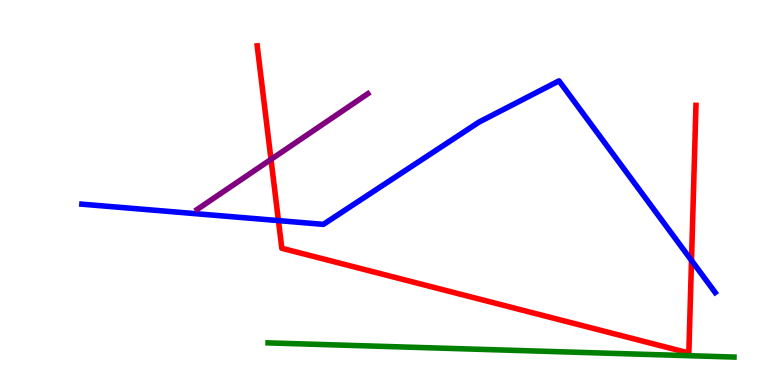[{'lines': ['blue', 'red'], 'intersections': [{'x': 3.59, 'y': 4.27}, {'x': 8.92, 'y': 3.24}]}, {'lines': ['green', 'red'], 'intersections': []}, {'lines': ['purple', 'red'], 'intersections': [{'x': 3.5, 'y': 5.86}]}, {'lines': ['blue', 'green'], 'intersections': []}, {'lines': ['blue', 'purple'], 'intersections': []}, {'lines': ['green', 'purple'], 'intersections': []}]